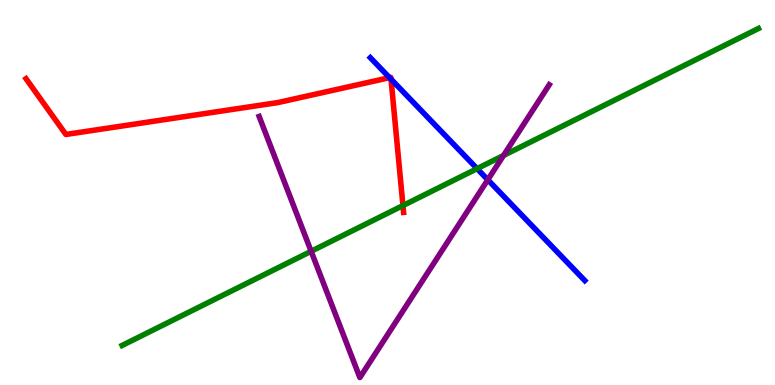[{'lines': ['blue', 'red'], 'intersections': [{'x': 5.03, 'y': 7.98}, {'x': 5.05, 'y': 7.94}]}, {'lines': ['green', 'red'], 'intersections': [{'x': 5.2, 'y': 4.66}]}, {'lines': ['purple', 'red'], 'intersections': []}, {'lines': ['blue', 'green'], 'intersections': [{'x': 6.16, 'y': 5.62}]}, {'lines': ['blue', 'purple'], 'intersections': [{'x': 6.29, 'y': 5.33}]}, {'lines': ['green', 'purple'], 'intersections': [{'x': 4.01, 'y': 3.47}, {'x': 6.5, 'y': 5.96}]}]